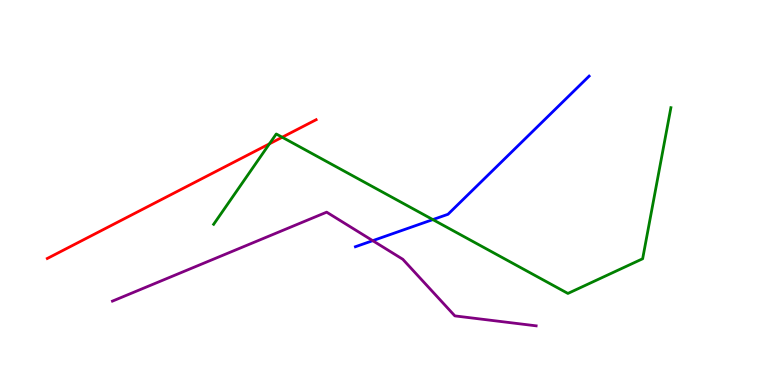[{'lines': ['blue', 'red'], 'intersections': []}, {'lines': ['green', 'red'], 'intersections': [{'x': 3.48, 'y': 6.26}, {'x': 3.64, 'y': 6.44}]}, {'lines': ['purple', 'red'], 'intersections': []}, {'lines': ['blue', 'green'], 'intersections': [{'x': 5.59, 'y': 4.3}]}, {'lines': ['blue', 'purple'], 'intersections': [{'x': 4.81, 'y': 3.75}]}, {'lines': ['green', 'purple'], 'intersections': []}]